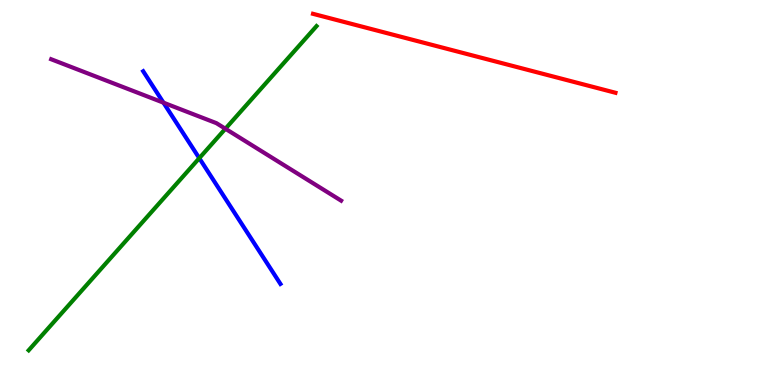[{'lines': ['blue', 'red'], 'intersections': []}, {'lines': ['green', 'red'], 'intersections': []}, {'lines': ['purple', 'red'], 'intersections': []}, {'lines': ['blue', 'green'], 'intersections': [{'x': 2.57, 'y': 5.89}]}, {'lines': ['blue', 'purple'], 'intersections': [{'x': 2.11, 'y': 7.33}]}, {'lines': ['green', 'purple'], 'intersections': [{'x': 2.91, 'y': 6.66}]}]